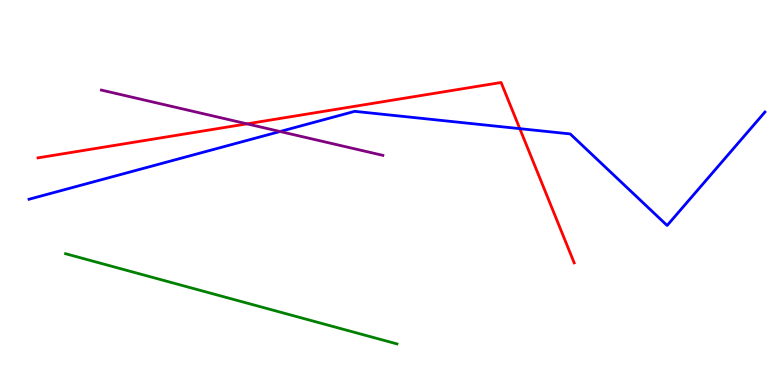[{'lines': ['blue', 'red'], 'intersections': [{'x': 6.71, 'y': 6.66}]}, {'lines': ['green', 'red'], 'intersections': []}, {'lines': ['purple', 'red'], 'intersections': [{'x': 3.19, 'y': 6.78}]}, {'lines': ['blue', 'green'], 'intersections': []}, {'lines': ['blue', 'purple'], 'intersections': [{'x': 3.61, 'y': 6.58}]}, {'lines': ['green', 'purple'], 'intersections': []}]